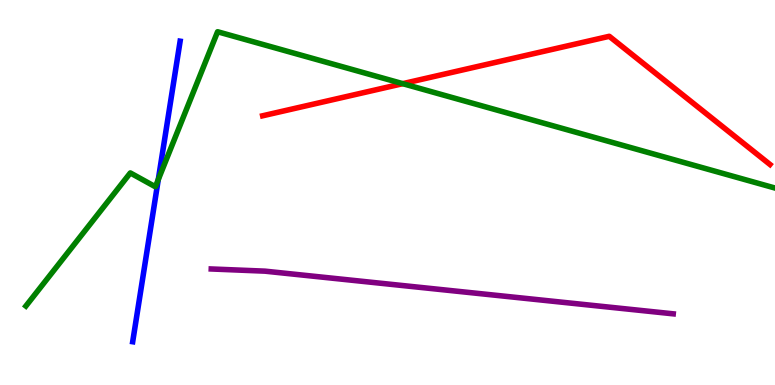[{'lines': ['blue', 'red'], 'intersections': []}, {'lines': ['green', 'red'], 'intersections': [{'x': 5.2, 'y': 7.83}]}, {'lines': ['purple', 'red'], 'intersections': []}, {'lines': ['blue', 'green'], 'intersections': [{'x': 2.04, 'y': 5.34}]}, {'lines': ['blue', 'purple'], 'intersections': []}, {'lines': ['green', 'purple'], 'intersections': []}]